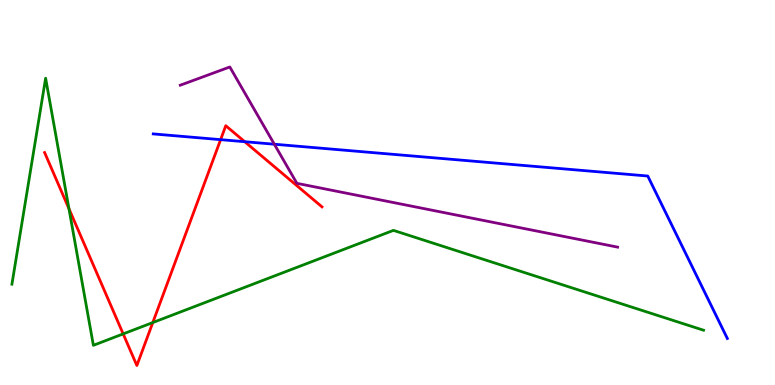[{'lines': ['blue', 'red'], 'intersections': [{'x': 2.85, 'y': 6.37}, {'x': 3.16, 'y': 6.32}]}, {'lines': ['green', 'red'], 'intersections': [{'x': 0.89, 'y': 4.58}, {'x': 1.59, 'y': 1.33}, {'x': 1.97, 'y': 1.62}]}, {'lines': ['purple', 'red'], 'intersections': []}, {'lines': ['blue', 'green'], 'intersections': []}, {'lines': ['blue', 'purple'], 'intersections': [{'x': 3.54, 'y': 6.25}]}, {'lines': ['green', 'purple'], 'intersections': []}]